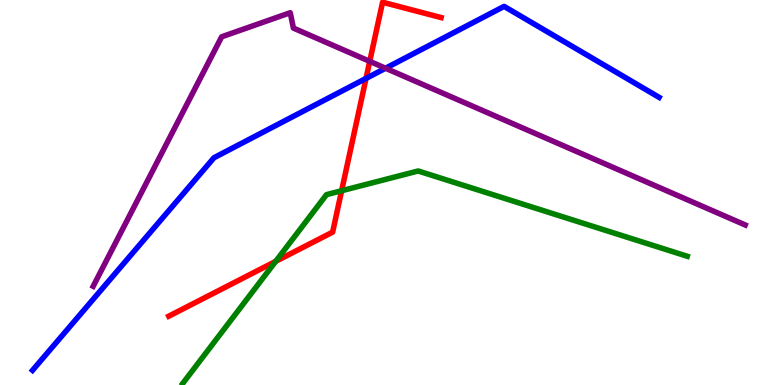[{'lines': ['blue', 'red'], 'intersections': [{'x': 4.72, 'y': 7.96}]}, {'lines': ['green', 'red'], 'intersections': [{'x': 3.56, 'y': 3.21}, {'x': 4.41, 'y': 5.05}]}, {'lines': ['purple', 'red'], 'intersections': [{'x': 4.77, 'y': 8.41}]}, {'lines': ['blue', 'green'], 'intersections': []}, {'lines': ['blue', 'purple'], 'intersections': [{'x': 4.97, 'y': 8.23}]}, {'lines': ['green', 'purple'], 'intersections': []}]